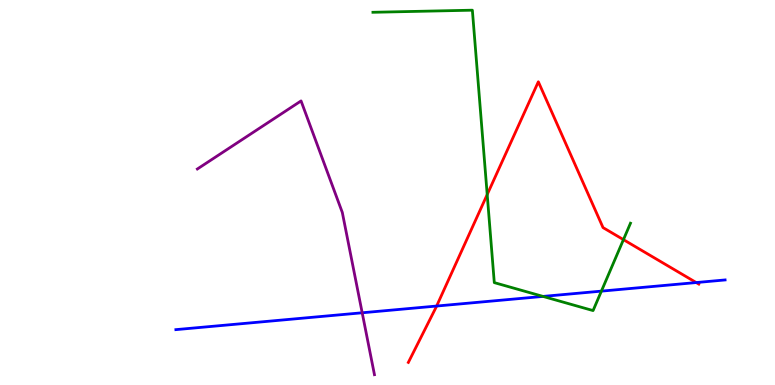[{'lines': ['blue', 'red'], 'intersections': [{'x': 5.63, 'y': 2.05}, {'x': 8.98, 'y': 2.66}]}, {'lines': ['green', 'red'], 'intersections': [{'x': 6.29, 'y': 4.95}, {'x': 8.04, 'y': 3.78}]}, {'lines': ['purple', 'red'], 'intersections': []}, {'lines': ['blue', 'green'], 'intersections': [{'x': 7.01, 'y': 2.3}, {'x': 7.76, 'y': 2.44}]}, {'lines': ['blue', 'purple'], 'intersections': [{'x': 4.67, 'y': 1.88}]}, {'lines': ['green', 'purple'], 'intersections': []}]